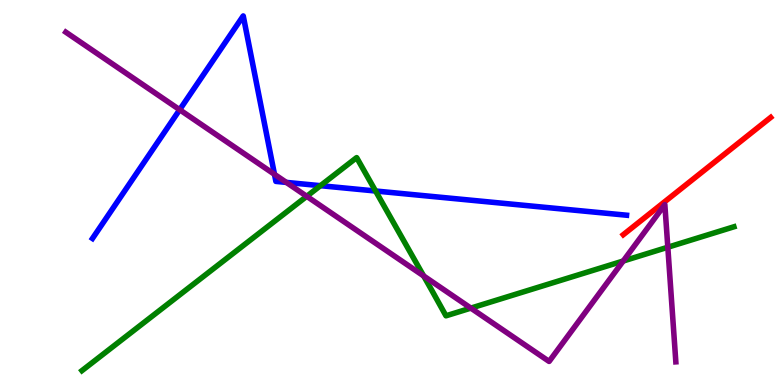[{'lines': ['blue', 'red'], 'intersections': []}, {'lines': ['green', 'red'], 'intersections': []}, {'lines': ['purple', 'red'], 'intersections': []}, {'lines': ['blue', 'green'], 'intersections': [{'x': 4.13, 'y': 5.18}, {'x': 4.85, 'y': 5.04}]}, {'lines': ['blue', 'purple'], 'intersections': [{'x': 2.32, 'y': 7.15}, {'x': 3.54, 'y': 5.47}, {'x': 3.69, 'y': 5.26}]}, {'lines': ['green', 'purple'], 'intersections': [{'x': 3.96, 'y': 4.9}, {'x': 5.47, 'y': 2.83}, {'x': 6.08, 'y': 2.0}, {'x': 8.04, 'y': 3.22}, {'x': 8.62, 'y': 3.58}]}]